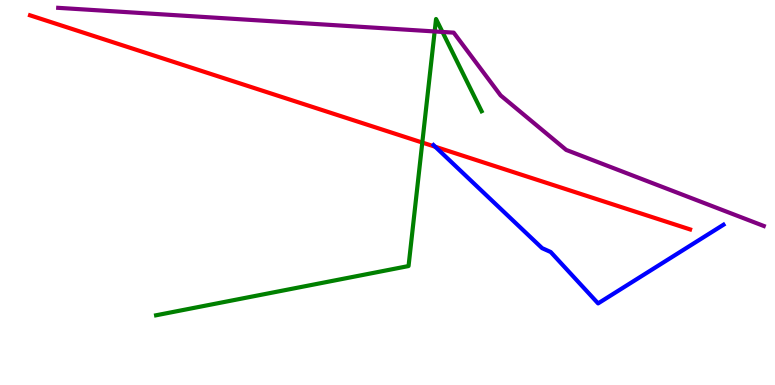[{'lines': ['blue', 'red'], 'intersections': [{'x': 5.62, 'y': 6.19}]}, {'lines': ['green', 'red'], 'intersections': [{'x': 5.45, 'y': 6.3}]}, {'lines': ['purple', 'red'], 'intersections': []}, {'lines': ['blue', 'green'], 'intersections': []}, {'lines': ['blue', 'purple'], 'intersections': []}, {'lines': ['green', 'purple'], 'intersections': [{'x': 5.61, 'y': 9.18}, {'x': 5.71, 'y': 9.17}]}]